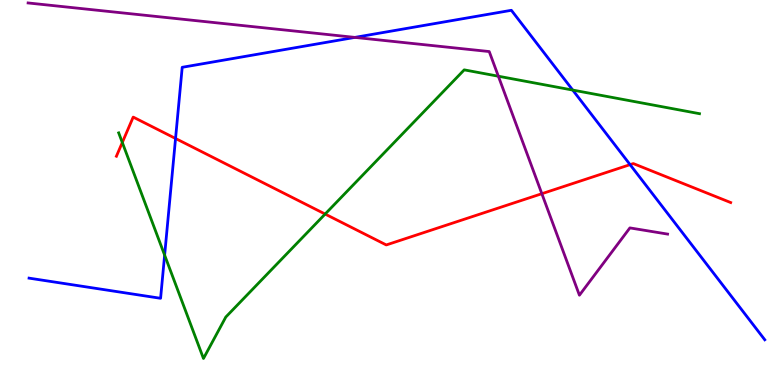[{'lines': ['blue', 'red'], 'intersections': [{'x': 2.27, 'y': 6.4}, {'x': 8.13, 'y': 5.72}]}, {'lines': ['green', 'red'], 'intersections': [{'x': 1.58, 'y': 6.3}, {'x': 4.2, 'y': 4.44}]}, {'lines': ['purple', 'red'], 'intersections': [{'x': 6.99, 'y': 4.97}]}, {'lines': ['blue', 'green'], 'intersections': [{'x': 2.12, 'y': 3.37}, {'x': 7.39, 'y': 7.66}]}, {'lines': ['blue', 'purple'], 'intersections': [{'x': 4.58, 'y': 9.03}]}, {'lines': ['green', 'purple'], 'intersections': [{'x': 6.43, 'y': 8.02}]}]